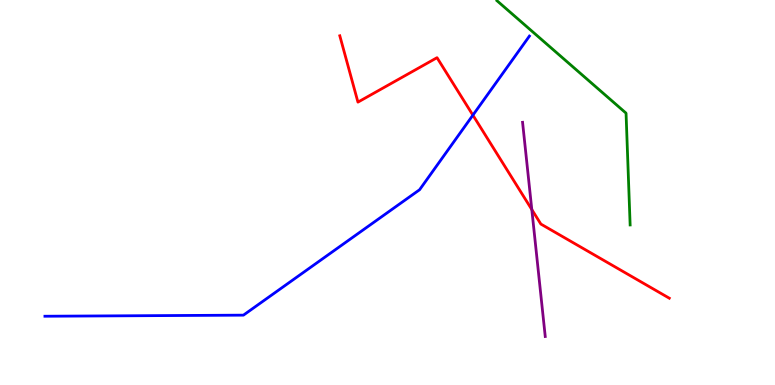[{'lines': ['blue', 'red'], 'intersections': [{'x': 6.1, 'y': 7.01}]}, {'lines': ['green', 'red'], 'intersections': []}, {'lines': ['purple', 'red'], 'intersections': [{'x': 6.86, 'y': 4.56}]}, {'lines': ['blue', 'green'], 'intersections': []}, {'lines': ['blue', 'purple'], 'intersections': []}, {'lines': ['green', 'purple'], 'intersections': []}]